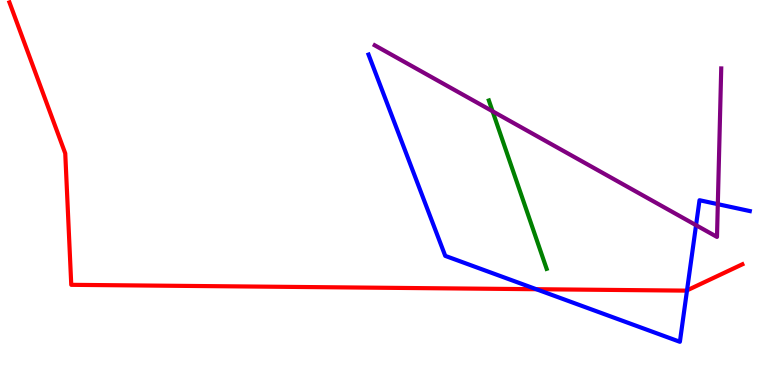[{'lines': ['blue', 'red'], 'intersections': [{'x': 6.92, 'y': 2.49}, {'x': 8.86, 'y': 2.46}]}, {'lines': ['green', 'red'], 'intersections': []}, {'lines': ['purple', 'red'], 'intersections': []}, {'lines': ['blue', 'green'], 'intersections': []}, {'lines': ['blue', 'purple'], 'intersections': [{'x': 8.98, 'y': 4.15}, {'x': 9.26, 'y': 4.7}]}, {'lines': ['green', 'purple'], 'intersections': [{'x': 6.36, 'y': 7.11}]}]